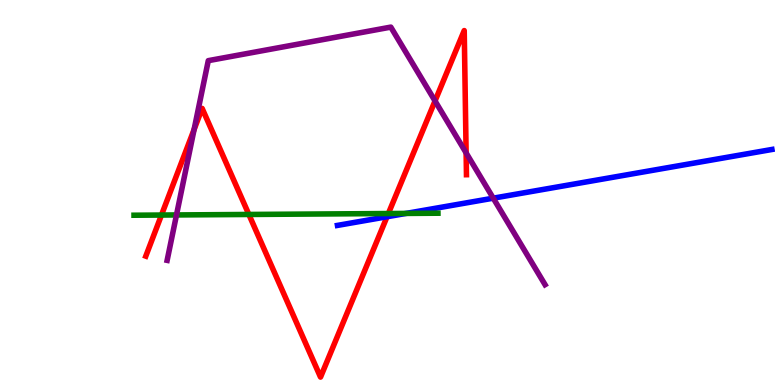[{'lines': ['blue', 'red'], 'intersections': [{'x': 4.99, 'y': 4.37}]}, {'lines': ['green', 'red'], 'intersections': [{'x': 2.08, 'y': 4.41}, {'x': 3.21, 'y': 4.43}, {'x': 5.01, 'y': 4.45}]}, {'lines': ['purple', 'red'], 'intersections': [{'x': 2.5, 'y': 6.64}, {'x': 5.61, 'y': 7.38}, {'x': 6.01, 'y': 6.03}]}, {'lines': ['blue', 'green'], 'intersections': [{'x': 5.24, 'y': 4.46}]}, {'lines': ['blue', 'purple'], 'intersections': [{'x': 6.36, 'y': 4.85}]}, {'lines': ['green', 'purple'], 'intersections': [{'x': 2.28, 'y': 4.42}]}]